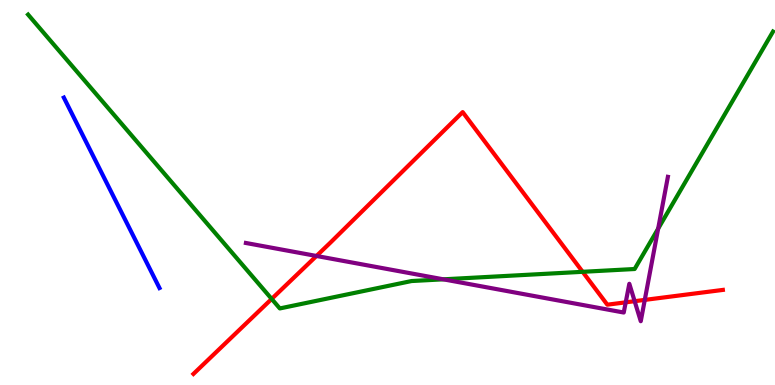[{'lines': ['blue', 'red'], 'intersections': []}, {'lines': ['green', 'red'], 'intersections': [{'x': 3.51, 'y': 2.24}, {'x': 7.52, 'y': 2.94}]}, {'lines': ['purple', 'red'], 'intersections': [{'x': 4.08, 'y': 3.35}, {'x': 8.07, 'y': 2.15}, {'x': 8.19, 'y': 2.18}, {'x': 8.32, 'y': 2.21}]}, {'lines': ['blue', 'green'], 'intersections': []}, {'lines': ['blue', 'purple'], 'intersections': []}, {'lines': ['green', 'purple'], 'intersections': [{'x': 5.72, 'y': 2.74}, {'x': 8.49, 'y': 4.06}]}]